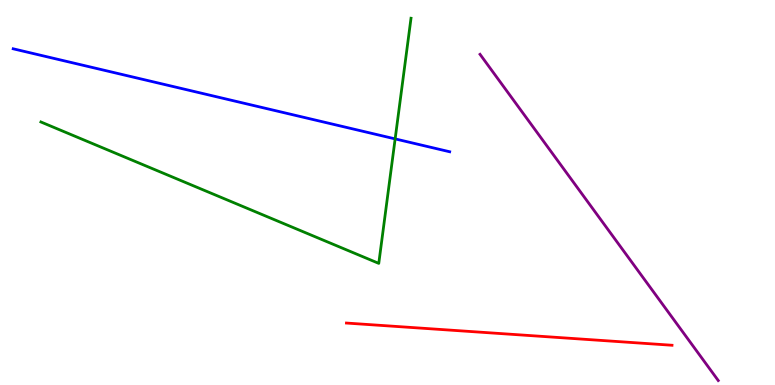[{'lines': ['blue', 'red'], 'intersections': []}, {'lines': ['green', 'red'], 'intersections': []}, {'lines': ['purple', 'red'], 'intersections': []}, {'lines': ['blue', 'green'], 'intersections': [{'x': 5.1, 'y': 6.39}]}, {'lines': ['blue', 'purple'], 'intersections': []}, {'lines': ['green', 'purple'], 'intersections': []}]